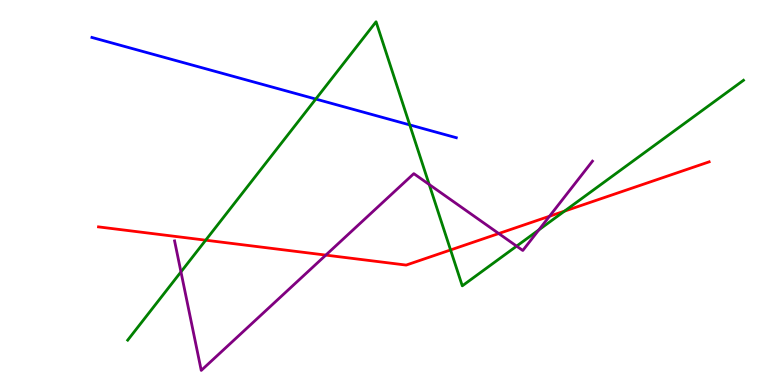[{'lines': ['blue', 'red'], 'intersections': []}, {'lines': ['green', 'red'], 'intersections': [{'x': 2.65, 'y': 3.76}, {'x': 5.81, 'y': 3.51}, {'x': 7.28, 'y': 4.52}]}, {'lines': ['purple', 'red'], 'intersections': [{'x': 4.2, 'y': 3.37}, {'x': 6.44, 'y': 3.93}, {'x': 7.09, 'y': 4.38}]}, {'lines': ['blue', 'green'], 'intersections': [{'x': 4.07, 'y': 7.43}, {'x': 5.29, 'y': 6.76}]}, {'lines': ['blue', 'purple'], 'intersections': []}, {'lines': ['green', 'purple'], 'intersections': [{'x': 2.33, 'y': 2.94}, {'x': 5.54, 'y': 5.21}, {'x': 6.67, 'y': 3.61}, {'x': 6.95, 'y': 4.03}]}]